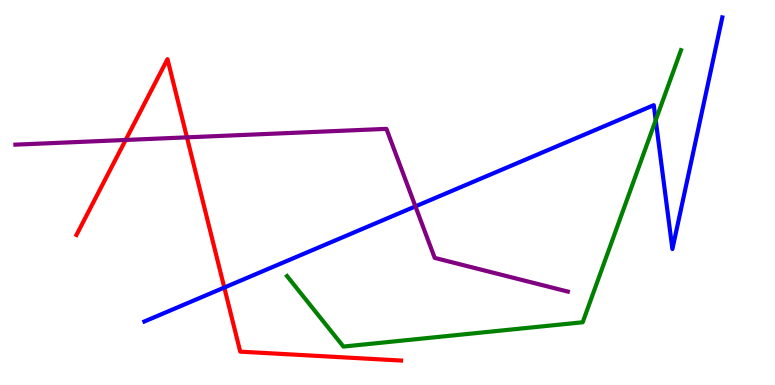[{'lines': ['blue', 'red'], 'intersections': [{'x': 2.89, 'y': 2.53}]}, {'lines': ['green', 'red'], 'intersections': []}, {'lines': ['purple', 'red'], 'intersections': [{'x': 1.62, 'y': 6.36}, {'x': 2.41, 'y': 6.43}]}, {'lines': ['blue', 'green'], 'intersections': [{'x': 8.46, 'y': 6.88}]}, {'lines': ['blue', 'purple'], 'intersections': [{'x': 5.36, 'y': 4.64}]}, {'lines': ['green', 'purple'], 'intersections': []}]